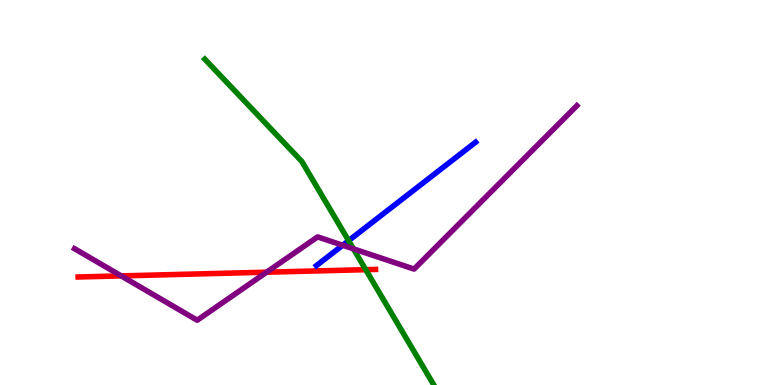[{'lines': ['blue', 'red'], 'intersections': []}, {'lines': ['green', 'red'], 'intersections': [{'x': 4.72, 'y': 3.0}]}, {'lines': ['purple', 'red'], 'intersections': [{'x': 1.56, 'y': 2.83}, {'x': 3.44, 'y': 2.93}]}, {'lines': ['blue', 'green'], 'intersections': [{'x': 4.5, 'y': 3.75}]}, {'lines': ['blue', 'purple'], 'intersections': [{'x': 4.42, 'y': 3.63}]}, {'lines': ['green', 'purple'], 'intersections': [{'x': 4.56, 'y': 3.54}]}]